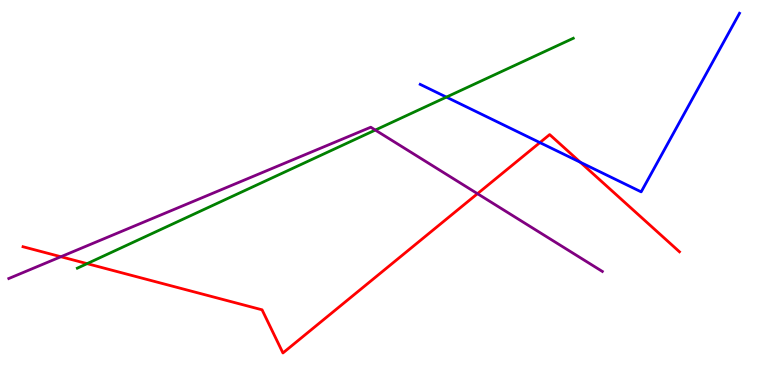[{'lines': ['blue', 'red'], 'intersections': [{'x': 6.97, 'y': 6.3}, {'x': 7.49, 'y': 5.79}]}, {'lines': ['green', 'red'], 'intersections': [{'x': 1.12, 'y': 3.15}]}, {'lines': ['purple', 'red'], 'intersections': [{'x': 0.786, 'y': 3.33}, {'x': 6.16, 'y': 4.97}]}, {'lines': ['blue', 'green'], 'intersections': [{'x': 5.76, 'y': 7.48}]}, {'lines': ['blue', 'purple'], 'intersections': []}, {'lines': ['green', 'purple'], 'intersections': [{'x': 4.84, 'y': 6.62}]}]